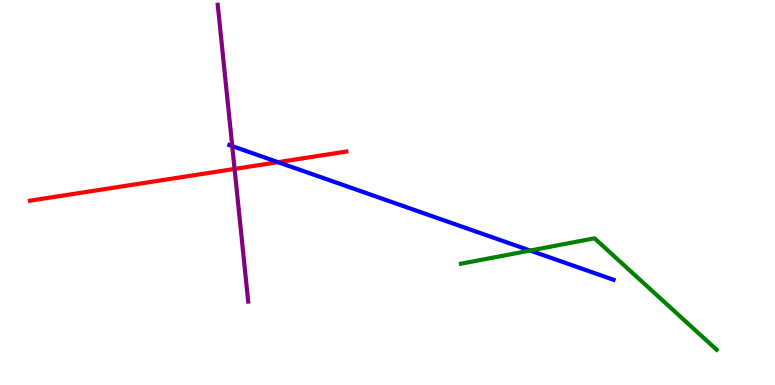[{'lines': ['blue', 'red'], 'intersections': [{'x': 3.59, 'y': 5.79}]}, {'lines': ['green', 'red'], 'intersections': []}, {'lines': ['purple', 'red'], 'intersections': [{'x': 3.03, 'y': 5.61}]}, {'lines': ['blue', 'green'], 'intersections': [{'x': 6.84, 'y': 3.49}]}, {'lines': ['blue', 'purple'], 'intersections': [{'x': 3.0, 'y': 6.2}]}, {'lines': ['green', 'purple'], 'intersections': []}]